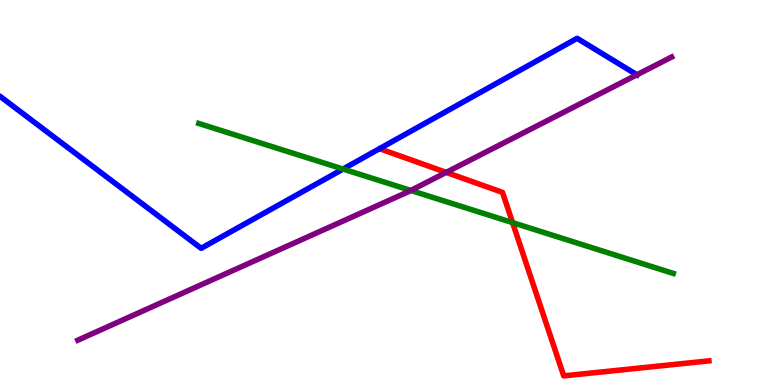[{'lines': ['blue', 'red'], 'intersections': []}, {'lines': ['green', 'red'], 'intersections': [{'x': 6.61, 'y': 4.22}]}, {'lines': ['purple', 'red'], 'intersections': [{'x': 5.76, 'y': 5.52}]}, {'lines': ['blue', 'green'], 'intersections': [{'x': 4.43, 'y': 5.61}]}, {'lines': ['blue', 'purple'], 'intersections': [{'x': 8.22, 'y': 8.06}]}, {'lines': ['green', 'purple'], 'intersections': [{'x': 5.3, 'y': 5.05}]}]